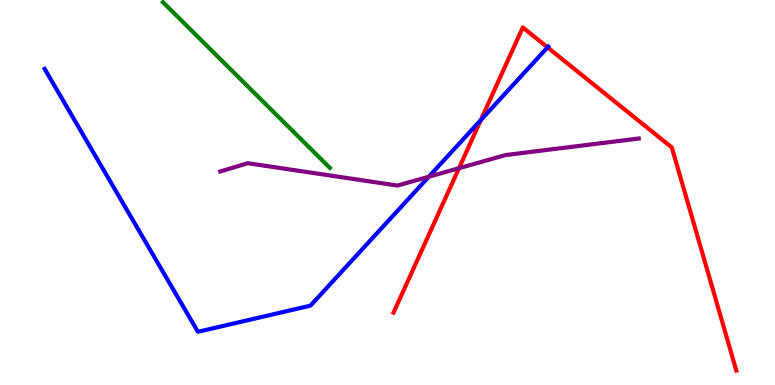[{'lines': ['blue', 'red'], 'intersections': [{'x': 6.2, 'y': 6.88}, {'x': 7.07, 'y': 8.77}]}, {'lines': ['green', 'red'], 'intersections': []}, {'lines': ['purple', 'red'], 'intersections': [{'x': 5.92, 'y': 5.63}]}, {'lines': ['blue', 'green'], 'intersections': []}, {'lines': ['blue', 'purple'], 'intersections': [{'x': 5.53, 'y': 5.41}]}, {'lines': ['green', 'purple'], 'intersections': []}]